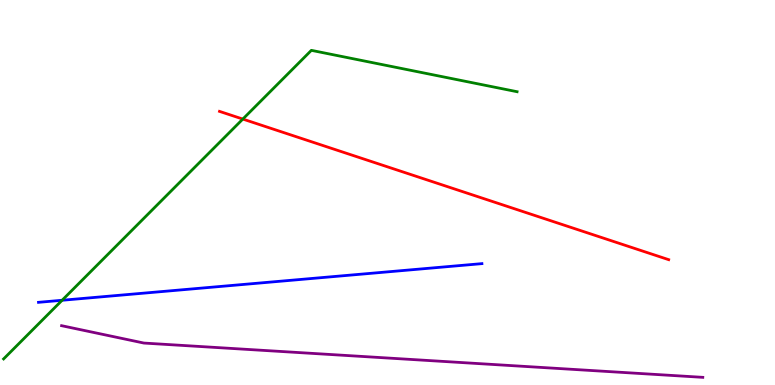[{'lines': ['blue', 'red'], 'intersections': []}, {'lines': ['green', 'red'], 'intersections': [{'x': 3.13, 'y': 6.91}]}, {'lines': ['purple', 'red'], 'intersections': []}, {'lines': ['blue', 'green'], 'intersections': [{'x': 0.801, 'y': 2.2}]}, {'lines': ['blue', 'purple'], 'intersections': []}, {'lines': ['green', 'purple'], 'intersections': []}]